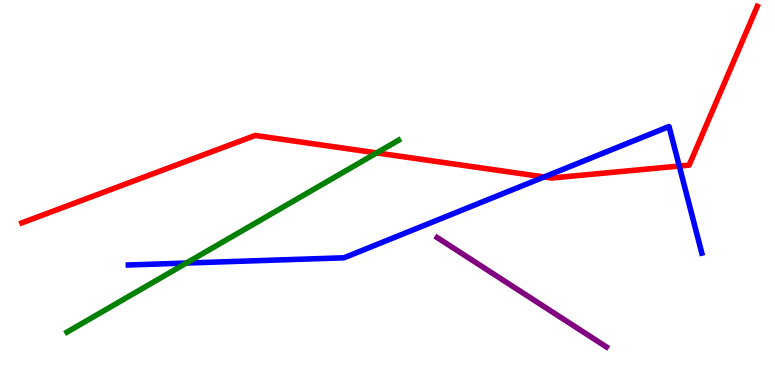[{'lines': ['blue', 'red'], 'intersections': [{'x': 7.02, 'y': 5.4}, {'x': 8.76, 'y': 5.69}]}, {'lines': ['green', 'red'], 'intersections': [{'x': 4.86, 'y': 6.03}]}, {'lines': ['purple', 'red'], 'intersections': []}, {'lines': ['blue', 'green'], 'intersections': [{'x': 2.4, 'y': 3.17}]}, {'lines': ['blue', 'purple'], 'intersections': []}, {'lines': ['green', 'purple'], 'intersections': []}]